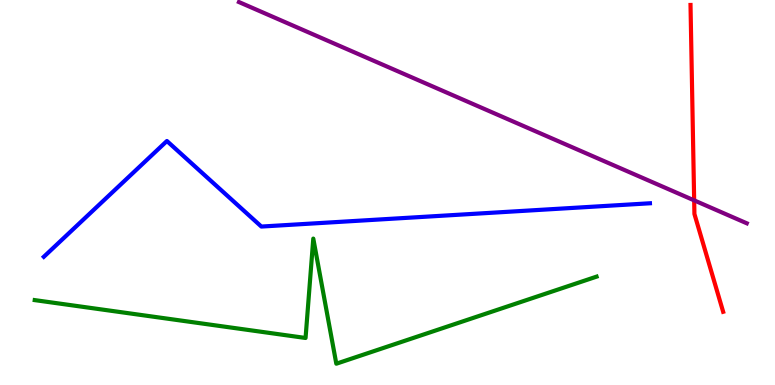[{'lines': ['blue', 'red'], 'intersections': []}, {'lines': ['green', 'red'], 'intersections': []}, {'lines': ['purple', 'red'], 'intersections': [{'x': 8.96, 'y': 4.8}]}, {'lines': ['blue', 'green'], 'intersections': []}, {'lines': ['blue', 'purple'], 'intersections': []}, {'lines': ['green', 'purple'], 'intersections': []}]